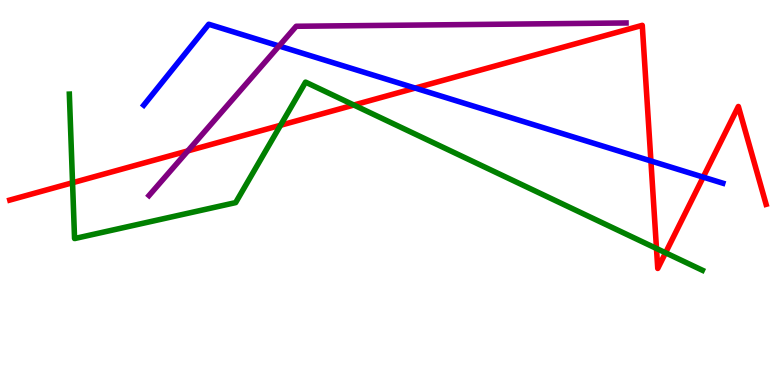[{'lines': ['blue', 'red'], 'intersections': [{'x': 5.36, 'y': 7.71}, {'x': 8.4, 'y': 5.82}, {'x': 9.07, 'y': 5.4}]}, {'lines': ['green', 'red'], 'intersections': [{'x': 0.936, 'y': 5.25}, {'x': 3.62, 'y': 6.75}, {'x': 4.57, 'y': 7.27}, {'x': 8.47, 'y': 3.55}, {'x': 8.59, 'y': 3.43}]}, {'lines': ['purple', 'red'], 'intersections': [{'x': 2.42, 'y': 6.08}]}, {'lines': ['blue', 'green'], 'intersections': []}, {'lines': ['blue', 'purple'], 'intersections': [{'x': 3.6, 'y': 8.81}]}, {'lines': ['green', 'purple'], 'intersections': []}]